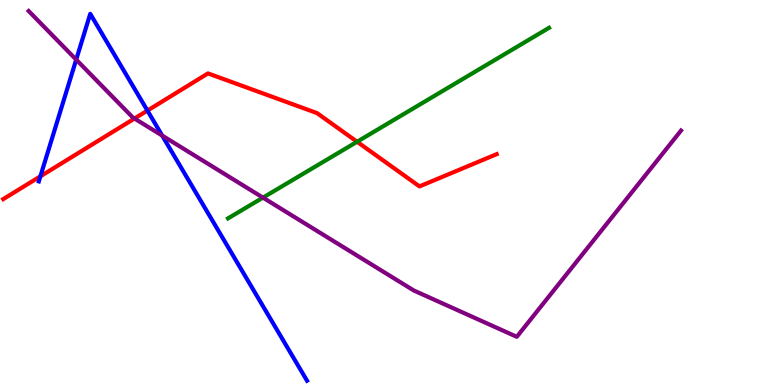[{'lines': ['blue', 'red'], 'intersections': [{'x': 0.521, 'y': 5.42}, {'x': 1.9, 'y': 7.13}]}, {'lines': ['green', 'red'], 'intersections': [{'x': 4.61, 'y': 6.32}]}, {'lines': ['purple', 'red'], 'intersections': [{'x': 1.74, 'y': 6.92}]}, {'lines': ['blue', 'green'], 'intersections': []}, {'lines': ['blue', 'purple'], 'intersections': [{'x': 0.983, 'y': 8.45}, {'x': 2.09, 'y': 6.48}]}, {'lines': ['green', 'purple'], 'intersections': [{'x': 3.39, 'y': 4.87}]}]